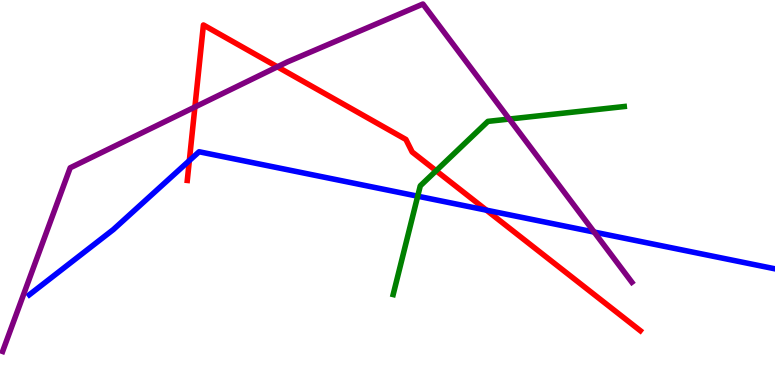[{'lines': ['blue', 'red'], 'intersections': [{'x': 2.44, 'y': 5.83}, {'x': 6.28, 'y': 4.54}]}, {'lines': ['green', 'red'], 'intersections': [{'x': 5.63, 'y': 5.57}]}, {'lines': ['purple', 'red'], 'intersections': [{'x': 2.51, 'y': 7.22}, {'x': 3.58, 'y': 8.26}]}, {'lines': ['blue', 'green'], 'intersections': [{'x': 5.39, 'y': 4.9}]}, {'lines': ['blue', 'purple'], 'intersections': [{'x': 7.67, 'y': 3.97}]}, {'lines': ['green', 'purple'], 'intersections': [{'x': 6.57, 'y': 6.91}]}]